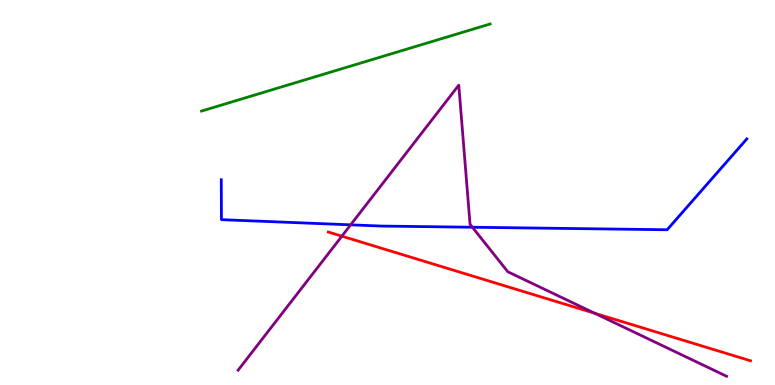[{'lines': ['blue', 'red'], 'intersections': []}, {'lines': ['green', 'red'], 'intersections': []}, {'lines': ['purple', 'red'], 'intersections': [{'x': 4.41, 'y': 3.87}, {'x': 7.67, 'y': 1.86}]}, {'lines': ['blue', 'green'], 'intersections': []}, {'lines': ['blue', 'purple'], 'intersections': [{'x': 4.52, 'y': 4.16}, {'x': 6.1, 'y': 4.1}]}, {'lines': ['green', 'purple'], 'intersections': []}]